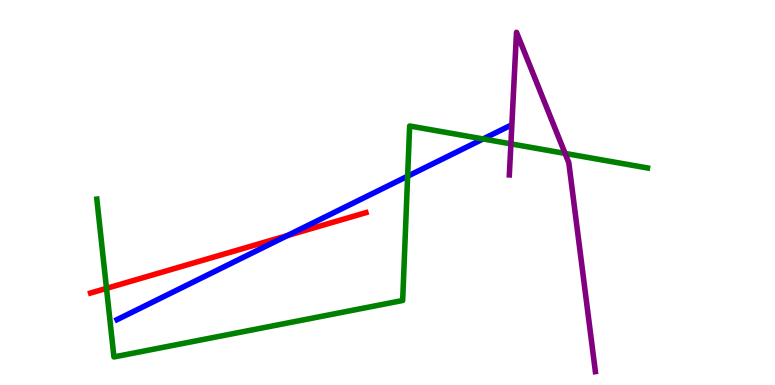[{'lines': ['blue', 'red'], 'intersections': [{'x': 3.71, 'y': 3.88}]}, {'lines': ['green', 'red'], 'intersections': [{'x': 1.37, 'y': 2.51}]}, {'lines': ['purple', 'red'], 'intersections': []}, {'lines': ['blue', 'green'], 'intersections': [{'x': 5.26, 'y': 5.42}, {'x': 6.23, 'y': 6.39}]}, {'lines': ['blue', 'purple'], 'intersections': []}, {'lines': ['green', 'purple'], 'intersections': [{'x': 6.59, 'y': 6.26}, {'x': 7.29, 'y': 6.02}]}]